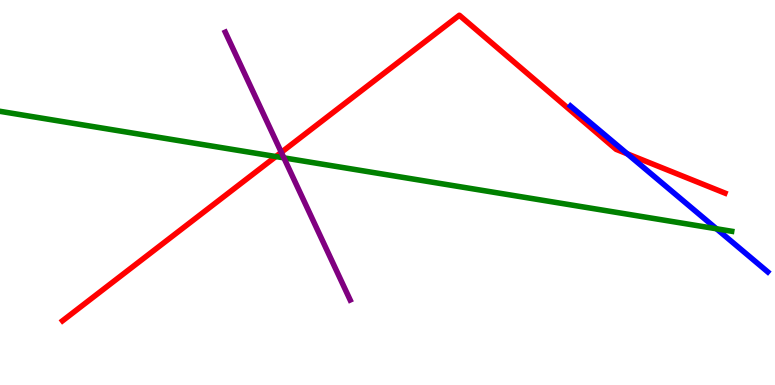[{'lines': ['blue', 'red'], 'intersections': [{'x': 8.09, 'y': 6.0}]}, {'lines': ['green', 'red'], 'intersections': [{'x': 3.56, 'y': 5.93}]}, {'lines': ['purple', 'red'], 'intersections': [{'x': 3.63, 'y': 6.04}]}, {'lines': ['blue', 'green'], 'intersections': [{'x': 9.24, 'y': 4.06}]}, {'lines': ['blue', 'purple'], 'intersections': []}, {'lines': ['green', 'purple'], 'intersections': [{'x': 3.66, 'y': 5.9}]}]